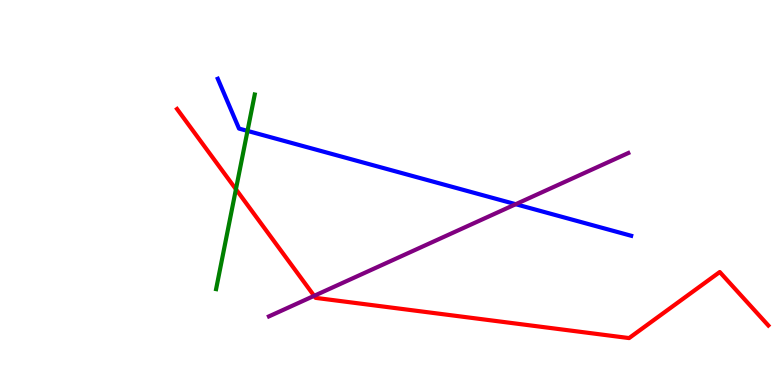[{'lines': ['blue', 'red'], 'intersections': []}, {'lines': ['green', 'red'], 'intersections': [{'x': 3.04, 'y': 5.08}]}, {'lines': ['purple', 'red'], 'intersections': [{'x': 4.05, 'y': 2.32}]}, {'lines': ['blue', 'green'], 'intersections': [{'x': 3.19, 'y': 6.6}]}, {'lines': ['blue', 'purple'], 'intersections': [{'x': 6.65, 'y': 4.7}]}, {'lines': ['green', 'purple'], 'intersections': []}]